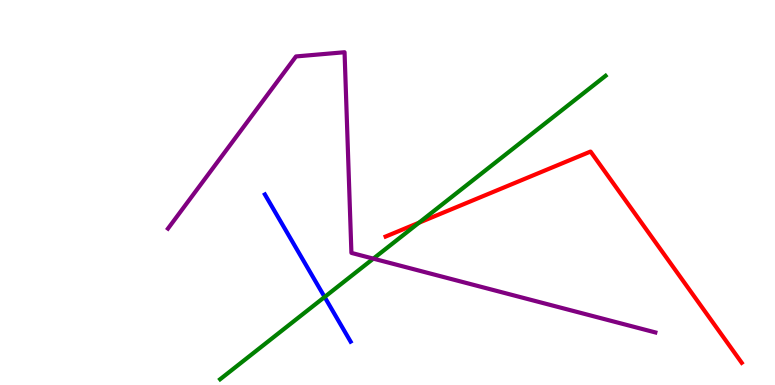[{'lines': ['blue', 'red'], 'intersections': []}, {'lines': ['green', 'red'], 'intersections': [{'x': 5.41, 'y': 4.21}]}, {'lines': ['purple', 'red'], 'intersections': []}, {'lines': ['blue', 'green'], 'intersections': [{'x': 4.19, 'y': 2.29}]}, {'lines': ['blue', 'purple'], 'intersections': []}, {'lines': ['green', 'purple'], 'intersections': [{'x': 4.82, 'y': 3.28}]}]